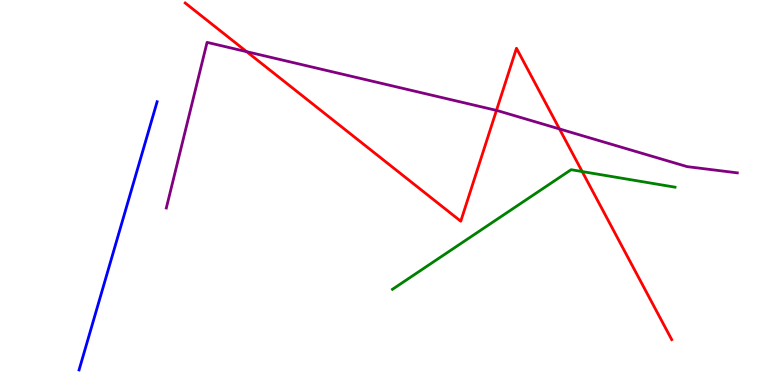[{'lines': ['blue', 'red'], 'intersections': []}, {'lines': ['green', 'red'], 'intersections': [{'x': 7.51, 'y': 5.54}]}, {'lines': ['purple', 'red'], 'intersections': [{'x': 3.18, 'y': 8.66}, {'x': 6.41, 'y': 7.13}, {'x': 7.22, 'y': 6.65}]}, {'lines': ['blue', 'green'], 'intersections': []}, {'lines': ['blue', 'purple'], 'intersections': []}, {'lines': ['green', 'purple'], 'intersections': []}]